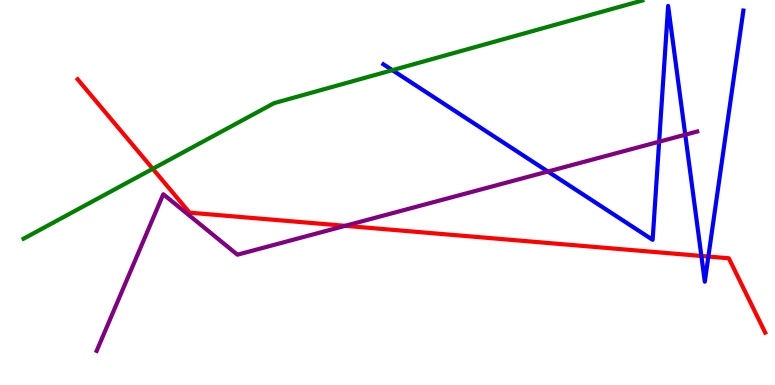[{'lines': ['blue', 'red'], 'intersections': [{'x': 9.05, 'y': 3.35}, {'x': 9.14, 'y': 3.34}]}, {'lines': ['green', 'red'], 'intersections': [{'x': 1.97, 'y': 5.62}]}, {'lines': ['purple', 'red'], 'intersections': [{'x': 4.45, 'y': 4.13}]}, {'lines': ['blue', 'green'], 'intersections': [{'x': 5.06, 'y': 8.18}]}, {'lines': ['blue', 'purple'], 'intersections': [{'x': 7.07, 'y': 5.54}, {'x': 8.51, 'y': 6.32}, {'x': 8.84, 'y': 6.5}]}, {'lines': ['green', 'purple'], 'intersections': []}]